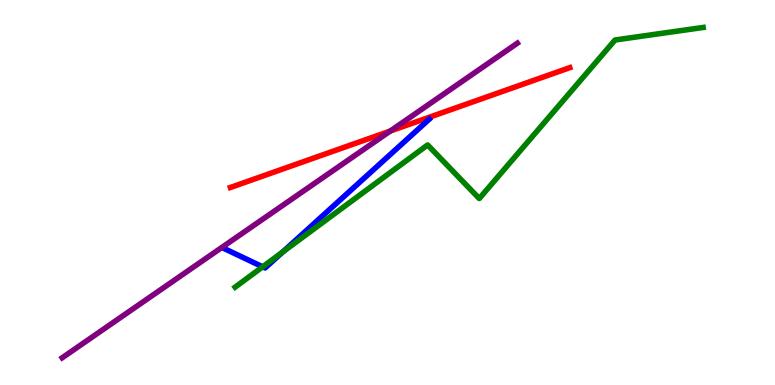[{'lines': ['blue', 'red'], 'intersections': []}, {'lines': ['green', 'red'], 'intersections': []}, {'lines': ['purple', 'red'], 'intersections': [{'x': 5.04, 'y': 6.6}]}, {'lines': ['blue', 'green'], 'intersections': [{'x': 3.39, 'y': 3.07}, {'x': 3.65, 'y': 3.45}]}, {'lines': ['blue', 'purple'], 'intersections': []}, {'lines': ['green', 'purple'], 'intersections': []}]